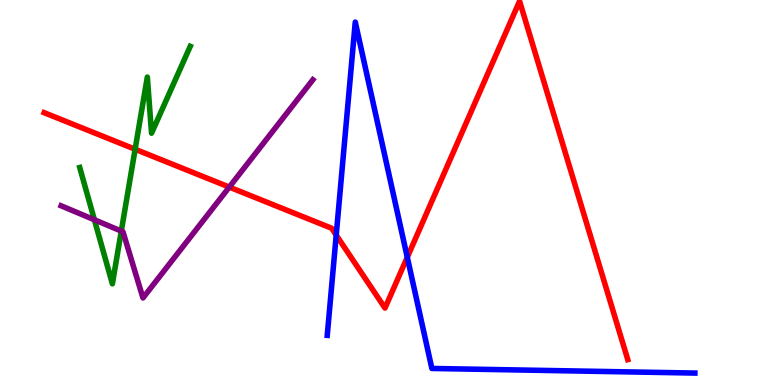[{'lines': ['blue', 'red'], 'intersections': [{'x': 4.34, 'y': 3.89}, {'x': 5.26, 'y': 3.32}]}, {'lines': ['green', 'red'], 'intersections': [{'x': 1.74, 'y': 6.12}]}, {'lines': ['purple', 'red'], 'intersections': [{'x': 2.96, 'y': 5.14}]}, {'lines': ['blue', 'green'], 'intersections': []}, {'lines': ['blue', 'purple'], 'intersections': []}, {'lines': ['green', 'purple'], 'intersections': [{'x': 1.22, 'y': 4.29}, {'x': 1.57, 'y': 4.0}]}]